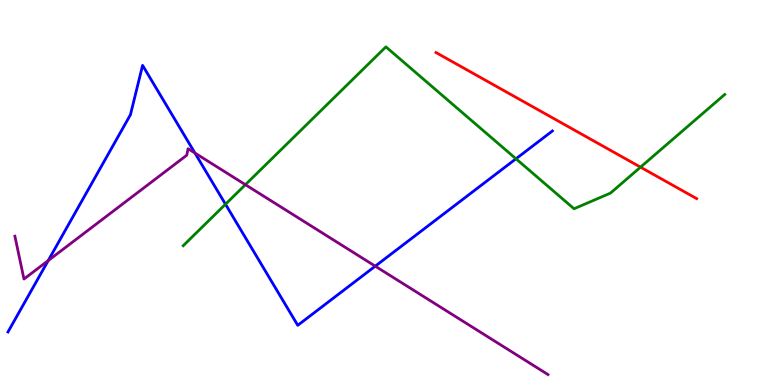[{'lines': ['blue', 'red'], 'intersections': []}, {'lines': ['green', 'red'], 'intersections': [{'x': 8.26, 'y': 5.66}]}, {'lines': ['purple', 'red'], 'intersections': []}, {'lines': ['blue', 'green'], 'intersections': [{'x': 2.91, 'y': 4.7}, {'x': 6.66, 'y': 5.88}]}, {'lines': ['blue', 'purple'], 'intersections': [{'x': 0.622, 'y': 3.23}, {'x': 2.51, 'y': 6.03}, {'x': 4.84, 'y': 3.09}]}, {'lines': ['green', 'purple'], 'intersections': [{'x': 3.17, 'y': 5.2}]}]